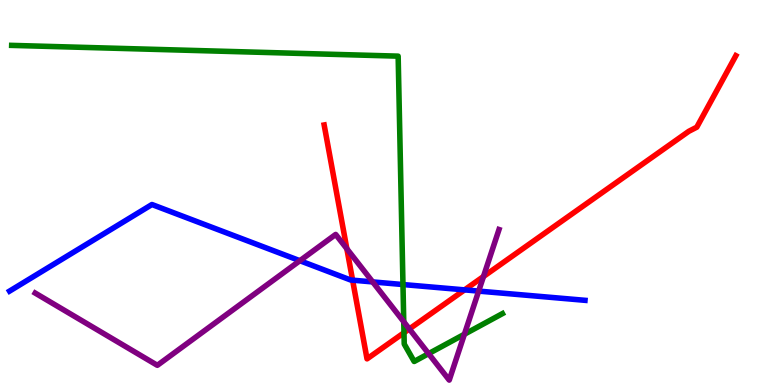[{'lines': ['blue', 'red'], 'intersections': [{'x': 4.55, 'y': 2.72}, {'x': 5.99, 'y': 2.47}]}, {'lines': ['green', 'red'], 'intersections': [{'x': 5.21, 'y': 1.36}]}, {'lines': ['purple', 'red'], 'intersections': [{'x': 4.48, 'y': 3.54}, {'x': 5.28, 'y': 1.46}, {'x': 6.24, 'y': 2.82}]}, {'lines': ['blue', 'green'], 'intersections': [{'x': 5.2, 'y': 2.61}]}, {'lines': ['blue', 'purple'], 'intersections': [{'x': 3.87, 'y': 3.23}, {'x': 4.81, 'y': 2.68}, {'x': 6.18, 'y': 2.44}]}, {'lines': ['green', 'purple'], 'intersections': [{'x': 5.21, 'y': 1.64}, {'x': 5.53, 'y': 0.814}, {'x': 5.99, 'y': 1.32}]}]